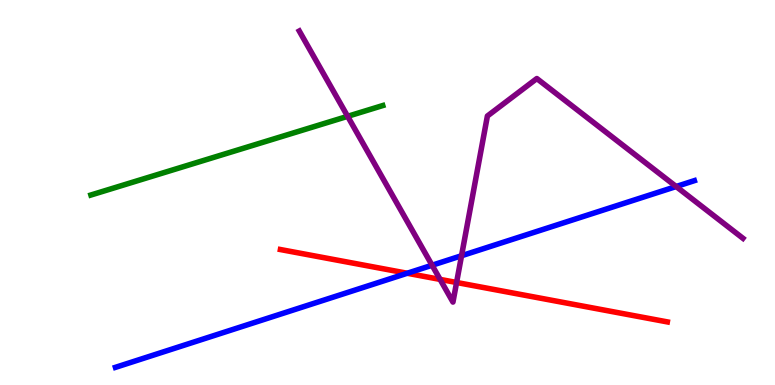[{'lines': ['blue', 'red'], 'intersections': [{'x': 5.25, 'y': 2.9}]}, {'lines': ['green', 'red'], 'intersections': []}, {'lines': ['purple', 'red'], 'intersections': [{'x': 5.68, 'y': 2.74}, {'x': 5.89, 'y': 2.66}]}, {'lines': ['blue', 'green'], 'intersections': []}, {'lines': ['blue', 'purple'], 'intersections': [{'x': 5.58, 'y': 3.11}, {'x': 5.96, 'y': 3.36}, {'x': 8.72, 'y': 5.16}]}, {'lines': ['green', 'purple'], 'intersections': [{'x': 4.49, 'y': 6.98}]}]